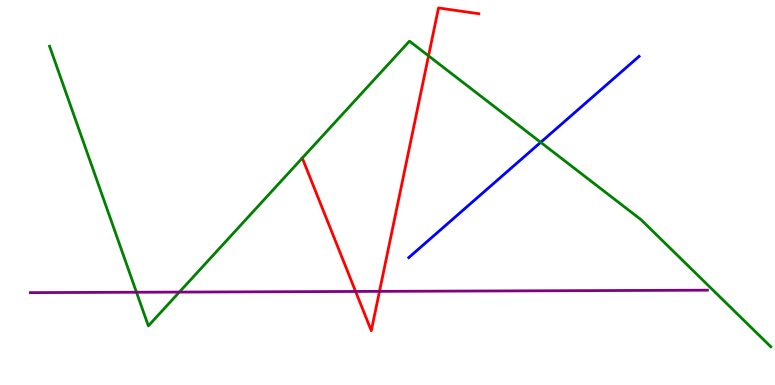[{'lines': ['blue', 'red'], 'intersections': []}, {'lines': ['green', 'red'], 'intersections': [{'x': 5.53, 'y': 8.55}]}, {'lines': ['purple', 'red'], 'intersections': [{'x': 4.59, 'y': 2.43}, {'x': 4.9, 'y': 2.43}]}, {'lines': ['blue', 'green'], 'intersections': [{'x': 6.98, 'y': 6.3}]}, {'lines': ['blue', 'purple'], 'intersections': []}, {'lines': ['green', 'purple'], 'intersections': [{'x': 1.76, 'y': 2.41}, {'x': 2.31, 'y': 2.41}]}]